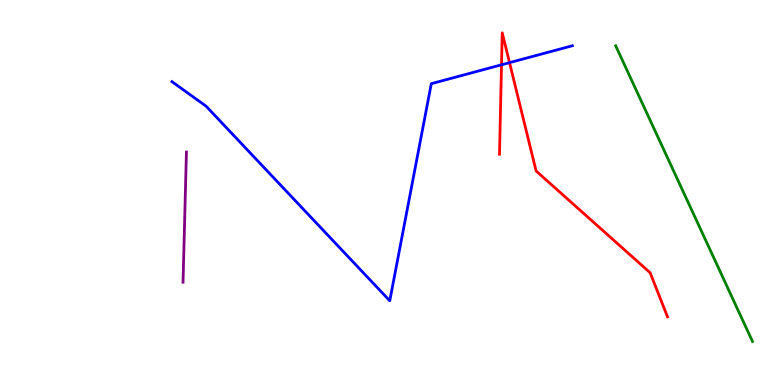[{'lines': ['blue', 'red'], 'intersections': [{'x': 6.47, 'y': 8.32}, {'x': 6.57, 'y': 8.37}]}, {'lines': ['green', 'red'], 'intersections': []}, {'lines': ['purple', 'red'], 'intersections': []}, {'lines': ['blue', 'green'], 'intersections': []}, {'lines': ['blue', 'purple'], 'intersections': []}, {'lines': ['green', 'purple'], 'intersections': []}]